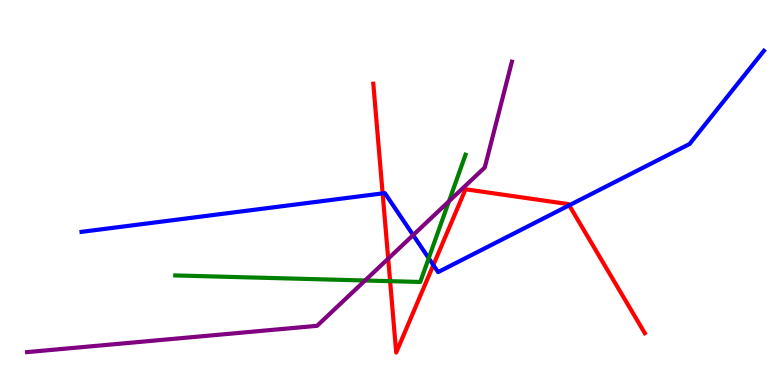[{'lines': ['blue', 'red'], 'intersections': [{'x': 4.94, 'y': 4.98}, {'x': 5.59, 'y': 3.12}, {'x': 7.34, 'y': 4.67}]}, {'lines': ['green', 'red'], 'intersections': [{'x': 5.03, 'y': 2.7}]}, {'lines': ['purple', 'red'], 'intersections': [{'x': 5.01, 'y': 3.28}]}, {'lines': ['blue', 'green'], 'intersections': [{'x': 5.53, 'y': 3.29}]}, {'lines': ['blue', 'purple'], 'intersections': [{'x': 5.33, 'y': 3.89}]}, {'lines': ['green', 'purple'], 'intersections': [{'x': 4.71, 'y': 2.71}, {'x': 5.79, 'y': 4.77}]}]